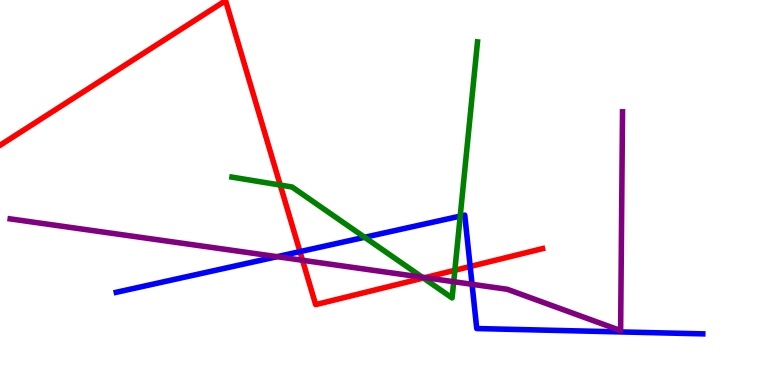[{'lines': ['blue', 'red'], 'intersections': [{'x': 3.87, 'y': 3.46}, {'x': 6.07, 'y': 3.08}]}, {'lines': ['green', 'red'], 'intersections': [{'x': 3.62, 'y': 5.19}, {'x': 5.46, 'y': 2.78}, {'x': 5.87, 'y': 2.98}]}, {'lines': ['purple', 'red'], 'intersections': [{'x': 3.9, 'y': 3.24}, {'x': 5.48, 'y': 2.79}]}, {'lines': ['blue', 'green'], 'intersections': [{'x': 4.7, 'y': 3.84}, {'x': 5.94, 'y': 4.39}]}, {'lines': ['blue', 'purple'], 'intersections': [{'x': 3.58, 'y': 3.33}, {'x': 6.09, 'y': 2.62}]}, {'lines': ['green', 'purple'], 'intersections': [{'x': 5.45, 'y': 2.8}, {'x': 5.85, 'y': 2.68}]}]